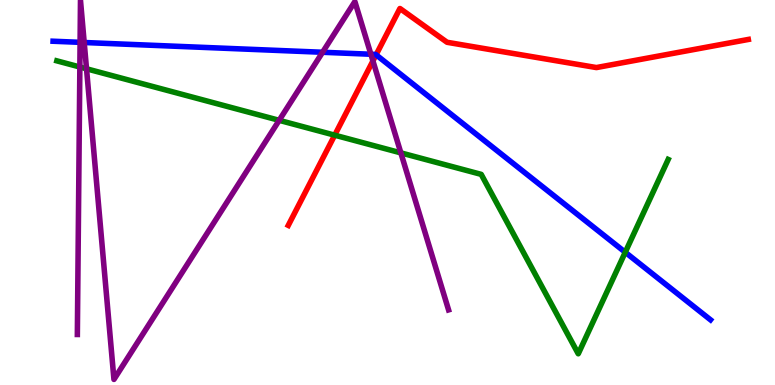[{'lines': ['blue', 'red'], 'intersections': [{'x': 4.85, 'y': 8.58}]}, {'lines': ['green', 'red'], 'intersections': [{'x': 4.32, 'y': 6.49}]}, {'lines': ['purple', 'red'], 'intersections': [{'x': 4.81, 'y': 8.42}]}, {'lines': ['blue', 'green'], 'intersections': [{'x': 8.07, 'y': 3.45}]}, {'lines': ['blue', 'purple'], 'intersections': [{'x': 1.03, 'y': 8.9}, {'x': 1.09, 'y': 8.9}, {'x': 4.16, 'y': 8.64}, {'x': 4.79, 'y': 8.59}]}, {'lines': ['green', 'purple'], 'intersections': [{'x': 1.03, 'y': 8.26}, {'x': 1.12, 'y': 8.21}, {'x': 3.6, 'y': 6.87}, {'x': 5.17, 'y': 6.03}]}]